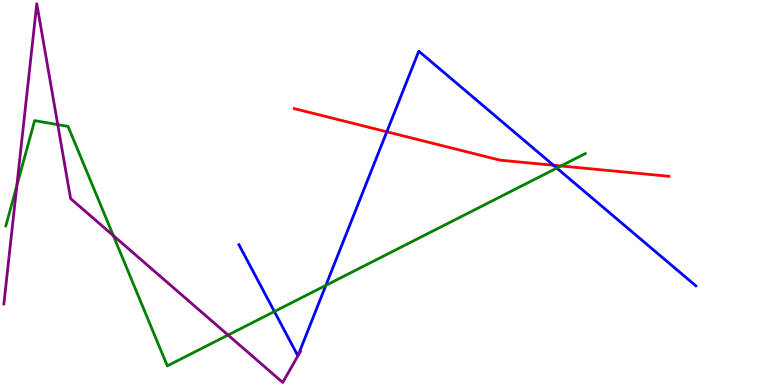[{'lines': ['blue', 'red'], 'intersections': [{'x': 4.99, 'y': 6.58}, {'x': 7.14, 'y': 5.71}]}, {'lines': ['green', 'red'], 'intersections': [{'x': 7.24, 'y': 5.69}]}, {'lines': ['purple', 'red'], 'intersections': []}, {'lines': ['blue', 'green'], 'intersections': [{'x': 3.54, 'y': 1.91}, {'x': 4.2, 'y': 2.59}, {'x': 7.18, 'y': 5.63}]}, {'lines': ['blue', 'purple'], 'intersections': []}, {'lines': ['green', 'purple'], 'intersections': [{'x': 0.217, 'y': 5.18}, {'x': 0.745, 'y': 6.76}, {'x': 1.46, 'y': 3.88}, {'x': 2.94, 'y': 1.3}]}]